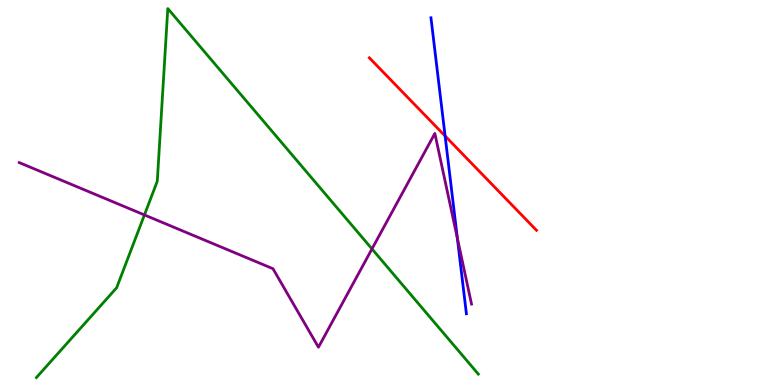[{'lines': ['blue', 'red'], 'intersections': [{'x': 5.74, 'y': 6.47}]}, {'lines': ['green', 'red'], 'intersections': []}, {'lines': ['purple', 'red'], 'intersections': []}, {'lines': ['blue', 'green'], 'intersections': []}, {'lines': ['blue', 'purple'], 'intersections': [{'x': 5.9, 'y': 3.82}]}, {'lines': ['green', 'purple'], 'intersections': [{'x': 1.86, 'y': 4.42}, {'x': 4.8, 'y': 3.53}]}]